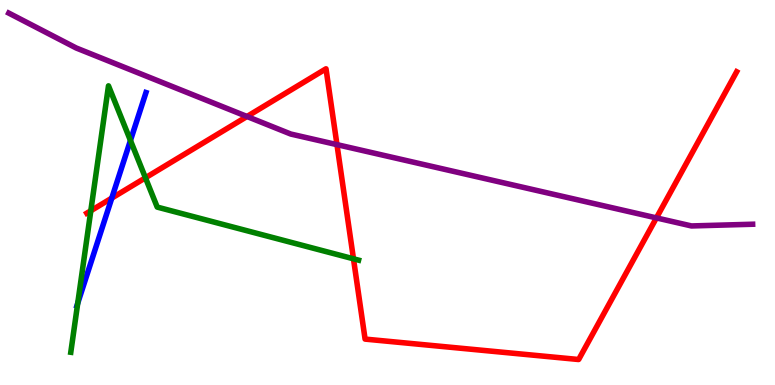[{'lines': ['blue', 'red'], 'intersections': [{'x': 1.44, 'y': 4.85}]}, {'lines': ['green', 'red'], 'intersections': [{'x': 1.17, 'y': 4.53}, {'x': 1.88, 'y': 5.38}, {'x': 4.56, 'y': 3.28}]}, {'lines': ['purple', 'red'], 'intersections': [{'x': 3.19, 'y': 6.97}, {'x': 4.35, 'y': 6.24}, {'x': 8.47, 'y': 4.34}]}, {'lines': ['blue', 'green'], 'intersections': [{'x': 1.0, 'y': 2.12}, {'x': 1.68, 'y': 6.35}]}, {'lines': ['blue', 'purple'], 'intersections': []}, {'lines': ['green', 'purple'], 'intersections': []}]